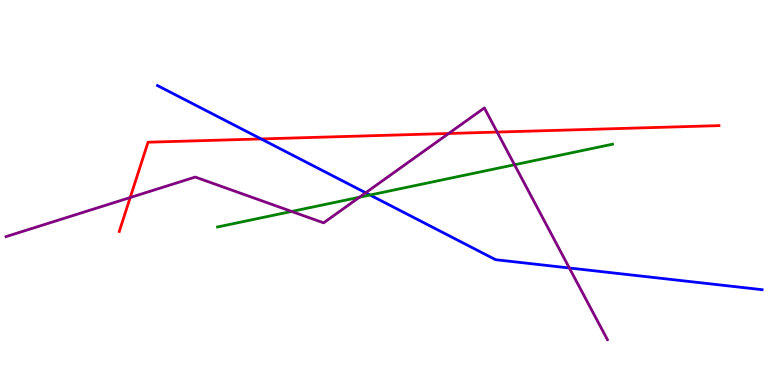[{'lines': ['blue', 'red'], 'intersections': [{'x': 3.37, 'y': 6.39}]}, {'lines': ['green', 'red'], 'intersections': []}, {'lines': ['purple', 'red'], 'intersections': [{'x': 1.68, 'y': 4.87}, {'x': 5.79, 'y': 6.53}, {'x': 6.41, 'y': 6.57}]}, {'lines': ['blue', 'green'], 'intersections': [{'x': 4.77, 'y': 4.93}]}, {'lines': ['blue', 'purple'], 'intersections': [{'x': 4.72, 'y': 4.99}, {'x': 7.35, 'y': 3.04}]}, {'lines': ['green', 'purple'], 'intersections': [{'x': 3.76, 'y': 4.51}, {'x': 4.64, 'y': 4.88}, {'x': 6.64, 'y': 5.72}]}]